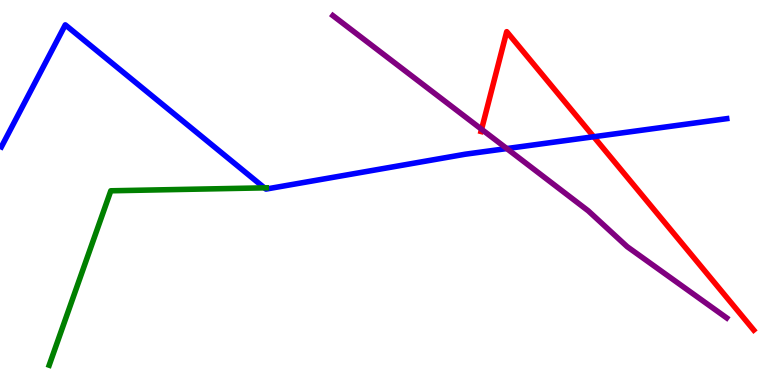[{'lines': ['blue', 'red'], 'intersections': [{'x': 7.66, 'y': 6.45}]}, {'lines': ['green', 'red'], 'intersections': []}, {'lines': ['purple', 'red'], 'intersections': [{'x': 6.21, 'y': 6.64}]}, {'lines': ['blue', 'green'], 'intersections': [{'x': 3.41, 'y': 5.12}]}, {'lines': ['blue', 'purple'], 'intersections': [{'x': 6.54, 'y': 6.14}]}, {'lines': ['green', 'purple'], 'intersections': []}]